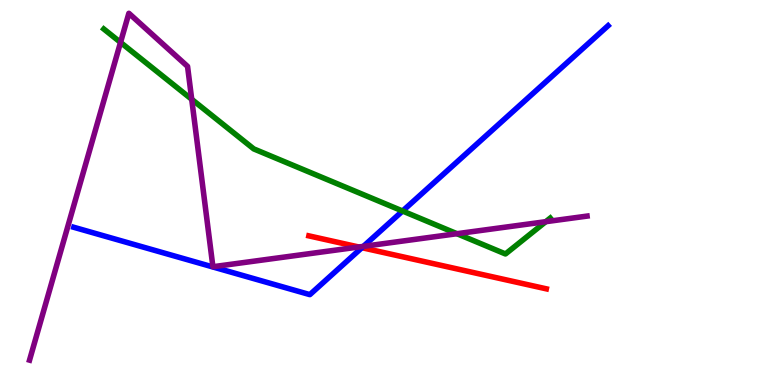[{'lines': ['blue', 'red'], 'intersections': [{'x': 4.67, 'y': 3.57}]}, {'lines': ['green', 'red'], 'intersections': []}, {'lines': ['purple', 'red'], 'intersections': [{'x': 4.63, 'y': 3.58}]}, {'lines': ['blue', 'green'], 'intersections': [{'x': 5.19, 'y': 4.52}]}, {'lines': ['blue', 'purple'], 'intersections': [{'x': 4.69, 'y': 3.6}]}, {'lines': ['green', 'purple'], 'intersections': [{'x': 1.56, 'y': 8.9}, {'x': 2.47, 'y': 7.42}, {'x': 5.9, 'y': 3.93}, {'x': 7.04, 'y': 4.24}]}]